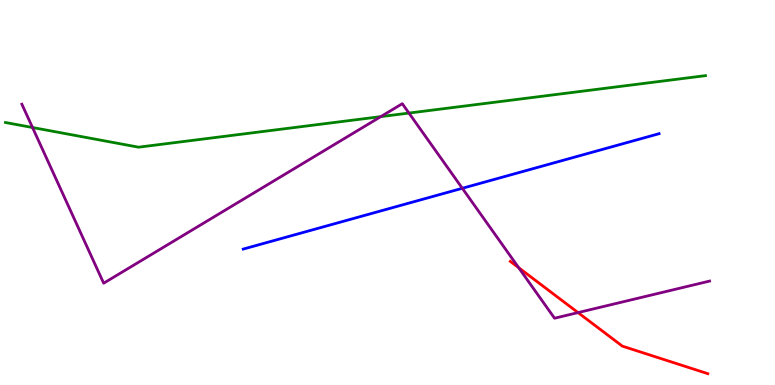[{'lines': ['blue', 'red'], 'intersections': []}, {'lines': ['green', 'red'], 'intersections': []}, {'lines': ['purple', 'red'], 'intersections': [{'x': 6.69, 'y': 3.05}, {'x': 7.46, 'y': 1.88}]}, {'lines': ['blue', 'green'], 'intersections': []}, {'lines': ['blue', 'purple'], 'intersections': [{'x': 5.97, 'y': 5.11}]}, {'lines': ['green', 'purple'], 'intersections': [{'x': 0.42, 'y': 6.69}, {'x': 4.91, 'y': 6.97}, {'x': 5.28, 'y': 7.06}]}]